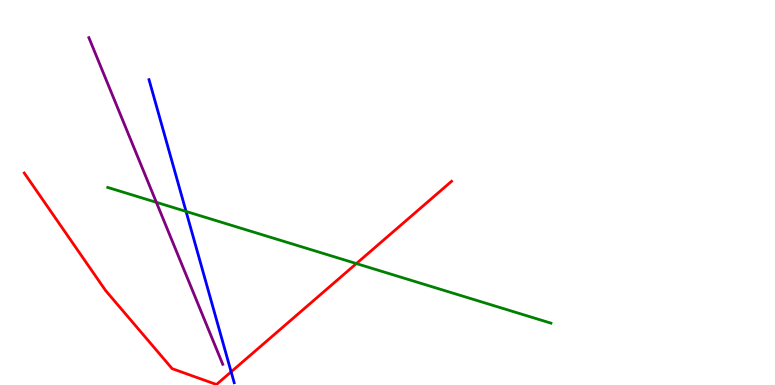[{'lines': ['blue', 'red'], 'intersections': [{'x': 2.98, 'y': 0.342}]}, {'lines': ['green', 'red'], 'intersections': [{'x': 4.6, 'y': 3.15}]}, {'lines': ['purple', 'red'], 'intersections': []}, {'lines': ['blue', 'green'], 'intersections': [{'x': 2.4, 'y': 4.51}]}, {'lines': ['blue', 'purple'], 'intersections': []}, {'lines': ['green', 'purple'], 'intersections': [{'x': 2.02, 'y': 4.74}]}]